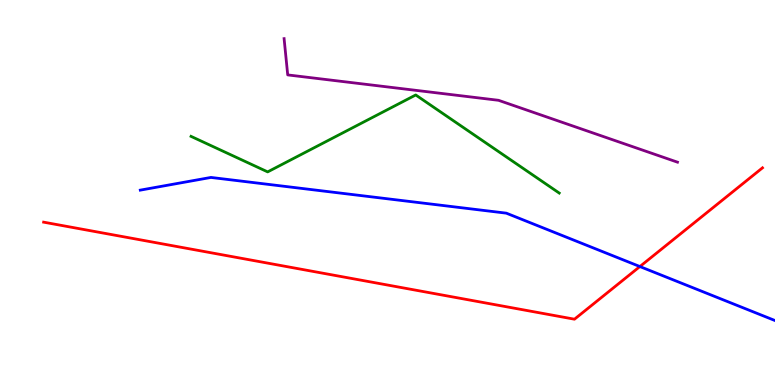[{'lines': ['blue', 'red'], 'intersections': [{'x': 8.26, 'y': 3.08}]}, {'lines': ['green', 'red'], 'intersections': []}, {'lines': ['purple', 'red'], 'intersections': []}, {'lines': ['blue', 'green'], 'intersections': []}, {'lines': ['blue', 'purple'], 'intersections': []}, {'lines': ['green', 'purple'], 'intersections': []}]